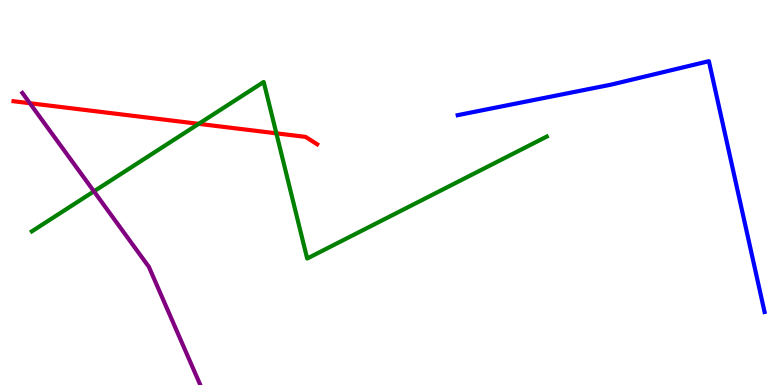[{'lines': ['blue', 'red'], 'intersections': []}, {'lines': ['green', 'red'], 'intersections': [{'x': 2.56, 'y': 6.78}, {'x': 3.57, 'y': 6.54}]}, {'lines': ['purple', 'red'], 'intersections': [{'x': 0.385, 'y': 7.32}]}, {'lines': ['blue', 'green'], 'intersections': []}, {'lines': ['blue', 'purple'], 'intersections': []}, {'lines': ['green', 'purple'], 'intersections': [{'x': 1.21, 'y': 5.03}]}]